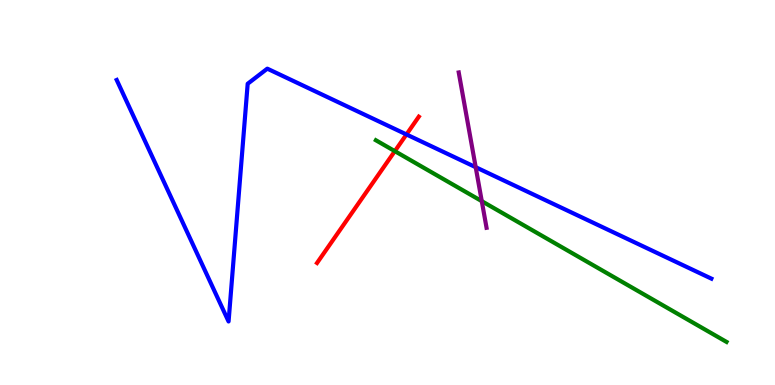[{'lines': ['blue', 'red'], 'intersections': [{'x': 5.24, 'y': 6.51}]}, {'lines': ['green', 'red'], 'intersections': [{'x': 5.09, 'y': 6.07}]}, {'lines': ['purple', 'red'], 'intersections': []}, {'lines': ['blue', 'green'], 'intersections': []}, {'lines': ['blue', 'purple'], 'intersections': [{'x': 6.14, 'y': 5.66}]}, {'lines': ['green', 'purple'], 'intersections': [{'x': 6.22, 'y': 4.78}]}]